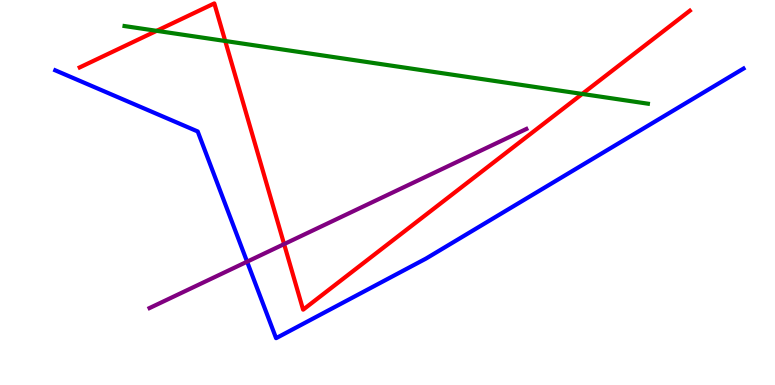[{'lines': ['blue', 'red'], 'intersections': []}, {'lines': ['green', 'red'], 'intersections': [{'x': 2.02, 'y': 9.2}, {'x': 2.91, 'y': 8.94}, {'x': 7.51, 'y': 7.56}]}, {'lines': ['purple', 'red'], 'intersections': [{'x': 3.67, 'y': 3.66}]}, {'lines': ['blue', 'green'], 'intersections': []}, {'lines': ['blue', 'purple'], 'intersections': [{'x': 3.19, 'y': 3.2}]}, {'lines': ['green', 'purple'], 'intersections': []}]